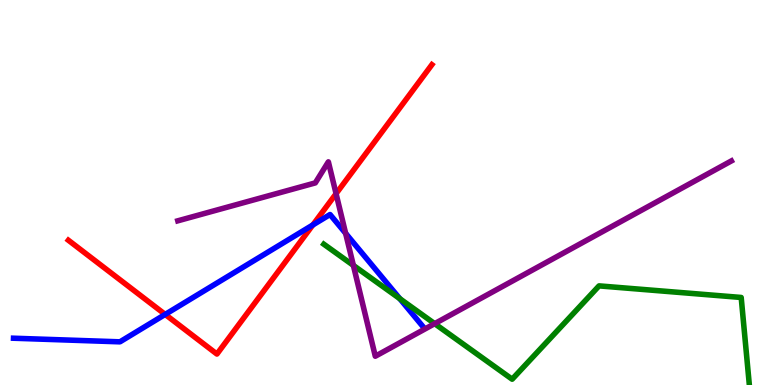[{'lines': ['blue', 'red'], 'intersections': [{'x': 2.13, 'y': 1.83}, {'x': 4.04, 'y': 4.16}]}, {'lines': ['green', 'red'], 'intersections': []}, {'lines': ['purple', 'red'], 'intersections': [{'x': 4.34, 'y': 4.97}]}, {'lines': ['blue', 'green'], 'intersections': [{'x': 5.16, 'y': 2.24}]}, {'lines': ['blue', 'purple'], 'intersections': [{'x': 4.46, 'y': 3.94}]}, {'lines': ['green', 'purple'], 'intersections': [{'x': 4.56, 'y': 3.11}, {'x': 5.61, 'y': 1.59}]}]